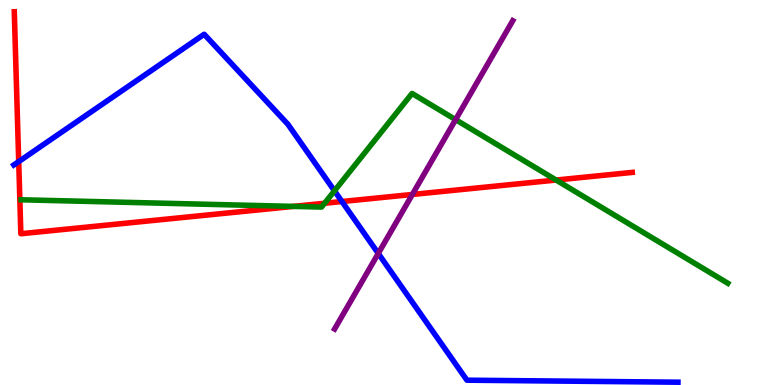[{'lines': ['blue', 'red'], 'intersections': [{'x': 0.241, 'y': 5.8}, {'x': 4.41, 'y': 4.77}]}, {'lines': ['green', 'red'], 'intersections': [{'x': 3.79, 'y': 4.64}, {'x': 4.19, 'y': 4.72}, {'x': 7.18, 'y': 5.32}]}, {'lines': ['purple', 'red'], 'intersections': [{'x': 5.32, 'y': 4.95}]}, {'lines': ['blue', 'green'], 'intersections': [{'x': 4.32, 'y': 5.04}]}, {'lines': ['blue', 'purple'], 'intersections': [{'x': 4.88, 'y': 3.42}]}, {'lines': ['green', 'purple'], 'intersections': [{'x': 5.88, 'y': 6.89}]}]